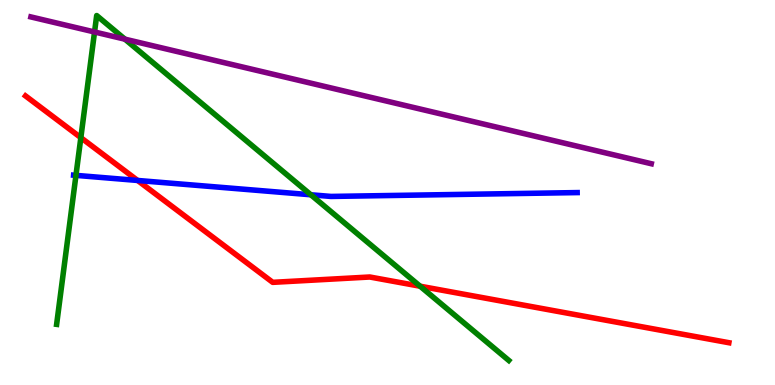[{'lines': ['blue', 'red'], 'intersections': [{'x': 1.78, 'y': 5.31}]}, {'lines': ['green', 'red'], 'intersections': [{'x': 1.04, 'y': 6.42}, {'x': 5.42, 'y': 2.57}]}, {'lines': ['purple', 'red'], 'intersections': []}, {'lines': ['blue', 'green'], 'intersections': [{'x': 0.98, 'y': 5.45}, {'x': 4.01, 'y': 4.94}]}, {'lines': ['blue', 'purple'], 'intersections': []}, {'lines': ['green', 'purple'], 'intersections': [{'x': 1.22, 'y': 9.17}, {'x': 1.61, 'y': 8.98}]}]